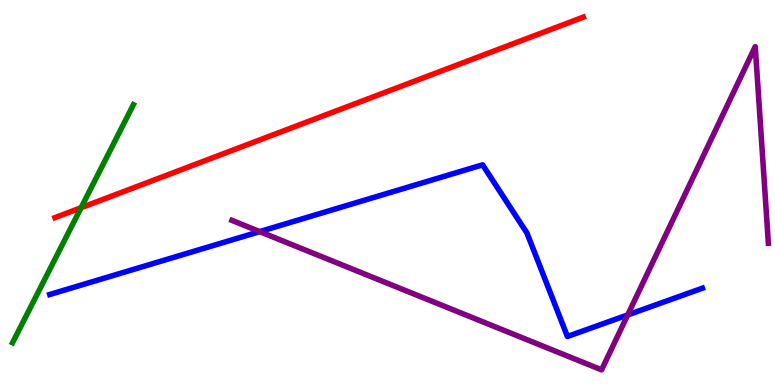[{'lines': ['blue', 'red'], 'intersections': []}, {'lines': ['green', 'red'], 'intersections': [{'x': 1.05, 'y': 4.6}]}, {'lines': ['purple', 'red'], 'intersections': []}, {'lines': ['blue', 'green'], 'intersections': []}, {'lines': ['blue', 'purple'], 'intersections': [{'x': 3.35, 'y': 3.98}, {'x': 8.1, 'y': 1.82}]}, {'lines': ['green', 'purple'], 'intersections': []}]